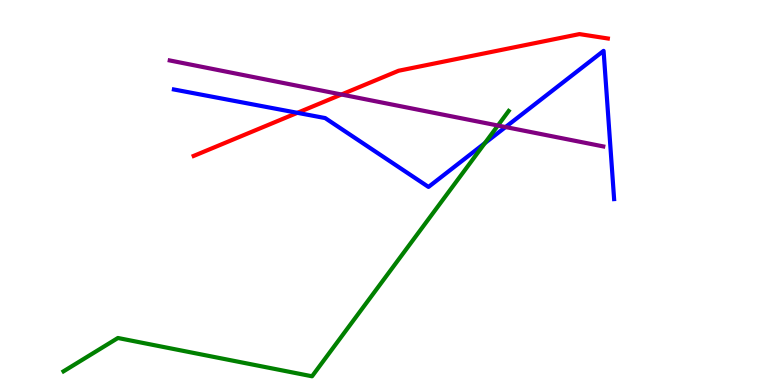[{'lines': ['blue', 'red'], 'intersections': [{'x': 3.84, 'y': 7.07}]}, {'lines': ['green', 'red'], 'intersections': []}, {'lines': ['purple', 'red'], 'intersections': [{'x': 4.41, 'y': 7.55}]}, {'lines': ['blue', 'green'], 'intersections': [{'x': 6.26, 'y': 6.28}]}, {'lines': ['blue', 'purple'], 'intersections': [{'x': 6.52, 'y': 6.7}]}, {'lines': ['green', 'purple'], 'intersections': [{'x': 6.42, 'y': 6.74}]}]